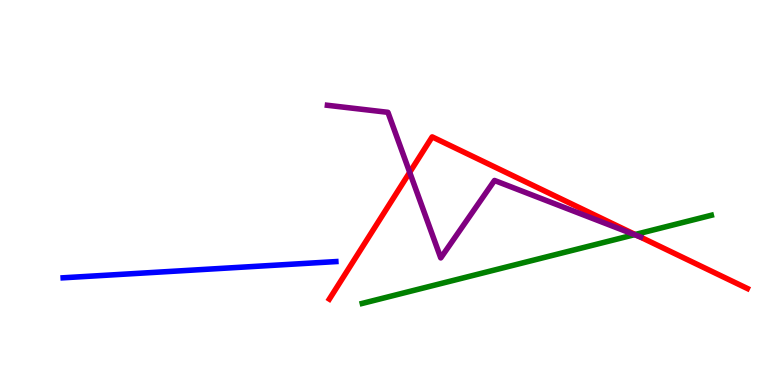[{'lines': ['blue', 'red'], 'intersections': []}, {'lines': ['green', 'red'], 'intersections': [{'x': 8.2, 'y': 3.91}]}, {'lines': ['purple', 'red'], 'intersections': [{'x': 5.29, 'y': 5.52}, {'x': 8.24, 'y': 3.86}]}, {'lines': ['blue', 'green'], 'intersections': []}, {'lines': ['blue', 'purple'], 'intersections': []}, {'lines': ['green', 'purple'], 'intersections': [{'x': 8.19, 'y': 3.91}]}]